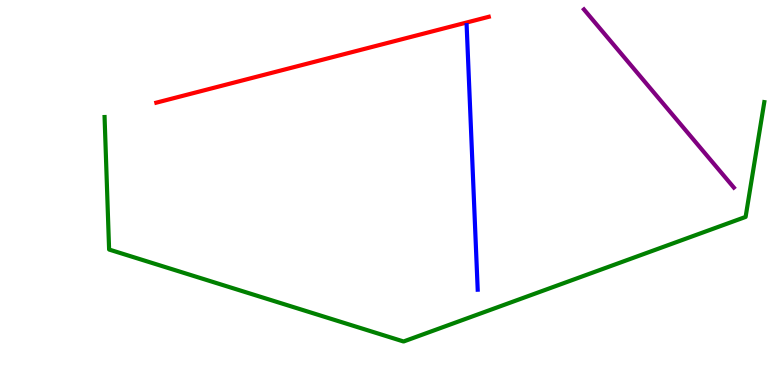[{'lines': ['blue', 'red'], 'intersections': []}, {'lines': ['green', 'red'], 'intersections': []}, {'lines': ['purple', 'red'], 'intersections': []}, {'lines': ['blue', 'green'], 'intersections': []}, {'lines': ['blue', 'purple'], 'intersections': []}, {'lines': ['green', 'purple'], 'intersections': []}]